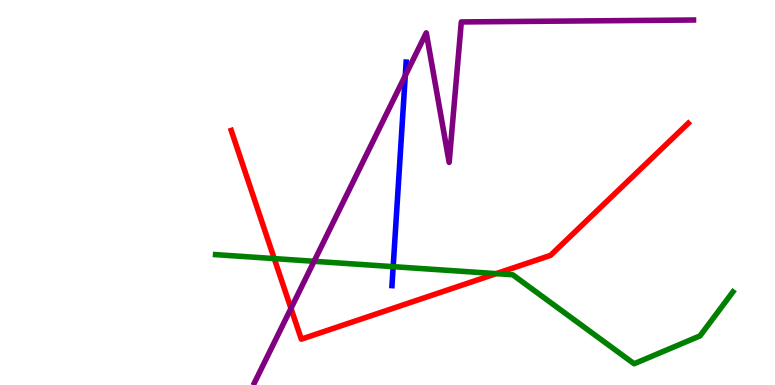[{'lines': ['blue', 'red'], 'intersections': []}, {'lines': ['green', 'red'], 'intersections': [{'x': 3.54, 'y': 3.28}, {'x': 6.4, 'y': 2.89}]}, {'lines': ['purple', 'red'], 'intersections': [{'x': 3.75, 'y': 1.99}]}, {'lines': ['blue', 'green'], 'intersections': [{'x': 5.07, 'y': 3.07}]}, {'lines': ['blue', 'purple'], 'intersections': [{'x': 5.23, 'y': 8.04}]}, {'lines': ['green', 'purple'], 'intersections': [{'x': 4.05, 'y': 3.21}]}]